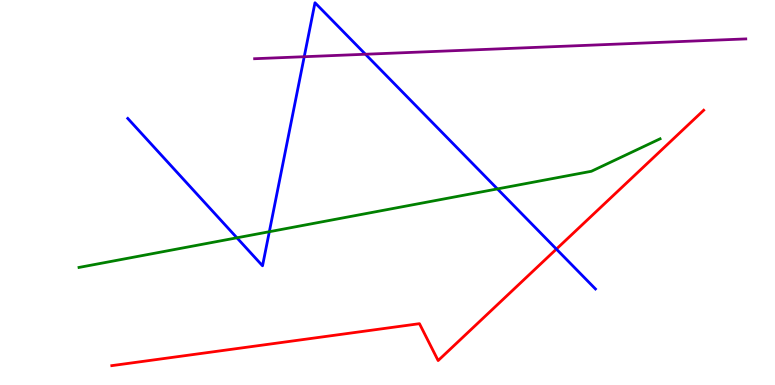[{'lines': ['blue', 'red'], 'intersections': [{'x': 7.18, 'y': 3.53}]}, {'lines': ['green', 'red'], 'intersections': []}, {'lines': ['purple', 'red'], 'intersections': []}, {'lines': ['blue', 'green'], 'intersections': [{'x': 3.06, 'y': 3.82}, {'x': 3.48, 'y': 3.98}, {'x': 6.42, 'y': 5.09}]}, {'lines': ['blue', 'purple'], 'intersections': [{'x': 3.93, 'y': 8.53}, {'x': 4.72, 'y': 8.59}]}, {'lines': ['green', 'purple'], 'intersections': []}]